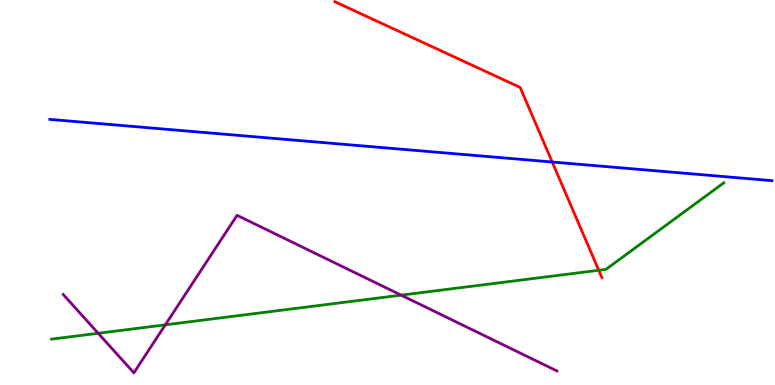[{'lines': ['blue', 'red'], 'intersections': [{'x': 7.13, 'y': 5.79}]}, {'lines': ['green', 'red'], 'intersections': [{'x': 7.73, 'y': 2.98}]}, {'lines': ['purple', 'red'], 'intersections': []}, {'lines': ['blue', 'green'], 'intersections': []}, {'lines': ['blue', 'purple'], 'intersections': []}, {'lines': ['green', 'purple'], 'intersections': [{'x': 1.27, 'y': 1.34}, {'x': 2.13, 'y': 1.56}, {'x': 5.18, 'y': 2.33}]}]